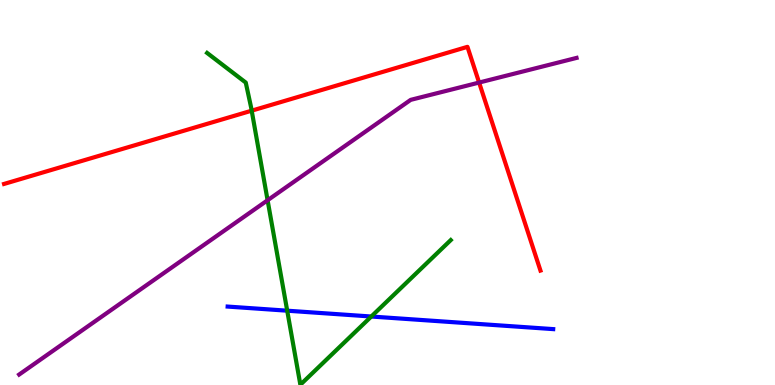[{'lines': ['blue', 'red'], 'intersections': []}, {'lines': ['green', 'red'], 'intersections': [{'x': 3.25, 'y': 7.13}]}, {'lines': ['purple', 'red'], 'intersections': [{'x': 6.18, 'y': 7.86}]}, {'lines': ['blue', 'green'], 'intersections': [{'x': 3.71, 'y': 1.93}, {'x': 4.79, 'y': 1.78}]}, {'lines': ['blue', 'purple'], 'intersections': []}, {'lines': ['green', 'purple'], 'intersections': [{'x': 3.45, 'y': 4.8}]}]